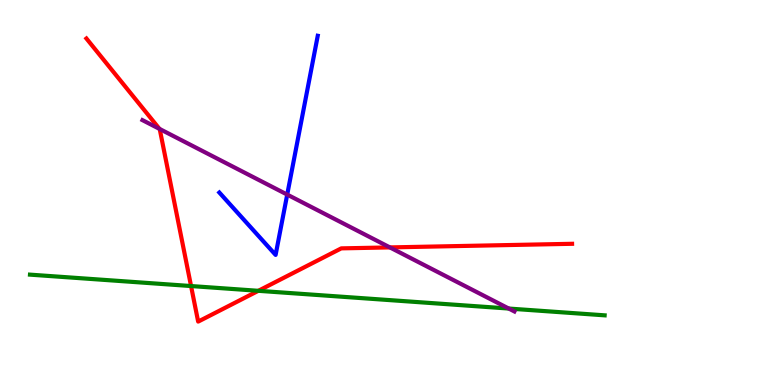[{'lines': ['blue', 'red'], 'intersections': []}, {'lines': ['green', 'red'], 'intersections': [{'x': 2.47, 'y': 2.57}, {'x': 3.33, 'y': 2.45}]}, {'lines': ['purple', 'red'], 'intersections': [{'x': 2.06, 'y': 6.65}, {'x': 5.03, 'y': 3.57}]}, {'lines': ['blue', 'green'], 'intersections': []}, {'lines': ['blue', 'purple'], 'intersections': [{'x': 3.71, 'y': 4.95}]}, {'lines': ['green', 'purple'], 'intersections': [{'x': 6.56, 'y': 1.99}]}]